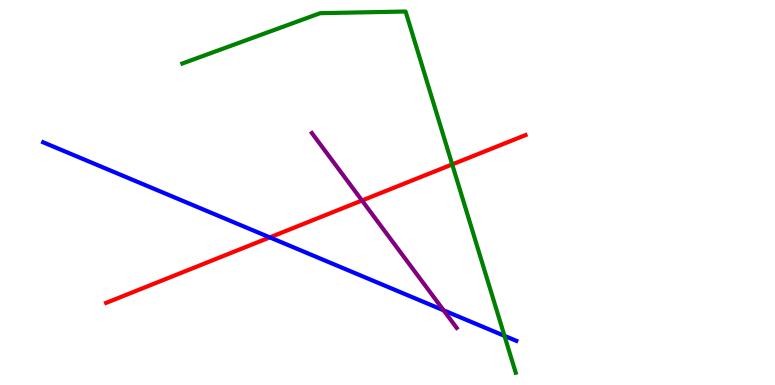[{'lines': ['blue', 'red'], 'intersections': [{'x': 3.48, 'y': 3.83}]}, {'lines': ['green', 'red'], 'intersections': [{'x': 5.83, 'y': 5.73}]}, {'lines': ['purple', 'red'], 'intersections': [{'x': 4.67, 'y': 4.79}]}, {'lines': ['blue', 'green'], 'intersections': [{'x': 6.51, 'y': 1.28}]}, {'lines': ['blue', 'purple'], 'intersections': [{'x': 5.72, 'y': 1.94}]}, {'lines': ['green', 'purple'], 'intersections': []}]